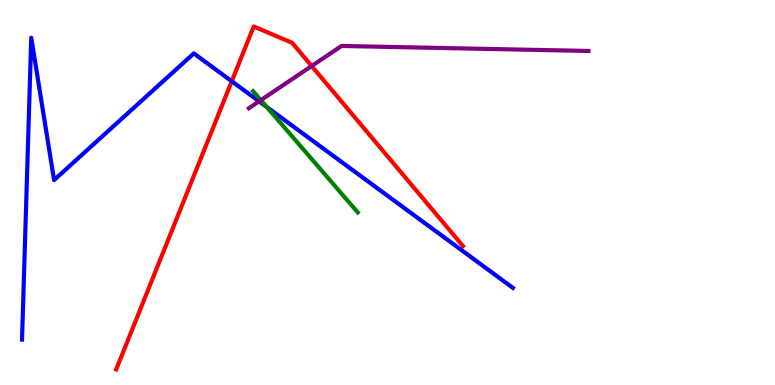[{'lines': ['blue', 'red'], 'intersections': [{'x': 2.99, 'y': 7.89}]}, {'lines': ['green', 'red'], 'intersections': []}, {'lines': ['purple', 'red'], 'intersections': [{'x': 4.02, 'y': 8.29}]}, {'lines': ['blue', 'green'], 'intersections': [{'x': 3.44, 'y': 7.22}]}, {'lines': ['blue', 'purple'], 'intersections': [{'x': 3.34, 'y': 7.37}]}, {'lines': ['green', 'purple'], 'intersections': [{'x': 3.37, 'y': 7.4}]}]